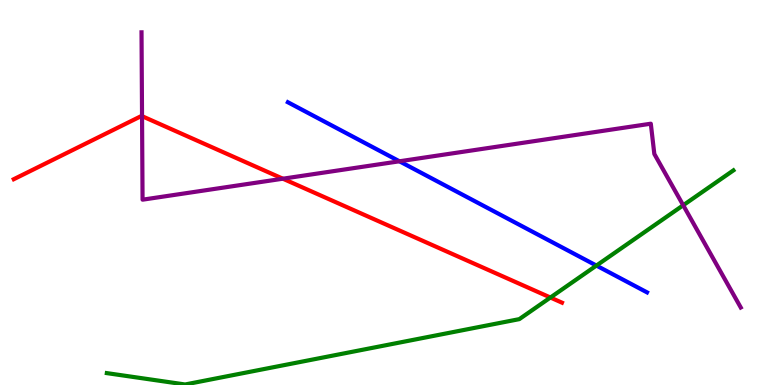[{'lines': ['blue', 'red'], 'intersections': []}, {'lines': ['green', 'red'], 'intersections': [{'x': 7.1, 'y': 2.27}]}, {'lines': ['purple', 'red'], 'intersections': [{'x': 1.83, 'y': 6.98}, {'x': 3.65, 'y': 5.36}]}, {'lines': ['blue', 'green'], 'intersections': [{'x': 7.7, 'y': 3.1}]}, {'lines': ['blue', 'purple'], 'intersections': [{'x': 5.15, 'y': 5.81}]}, {'lines': ['green', 'purple'], 'intersections': [{'x': 8.82, 'y': 4.67}]}]